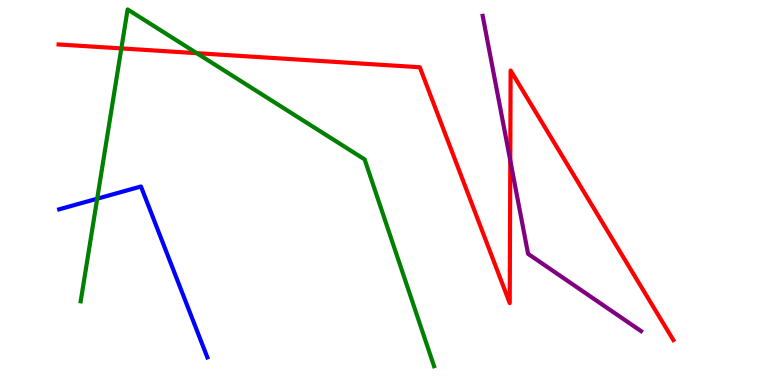[{'lines': ['blue', 'red'], 'intersections': []}, {'lines': ['green', 'red'], 'intersections': [{'x': 1.57, 'y': 8.74}, {'x': 2.54, 'y': 8.62}]}, {'lines': ['purple', 'red'], 'intersections': [{'x': 6.58, 'y': 5.83}]}, {'lines': ['blue', 'green'], 'intersections': [{'x': 1.25, 'y': 4.84}]}, {'lines': ['blue', 'purple'], 'intersections': []}, {'lines': ['green', 'purple'], 'intersections': []}]